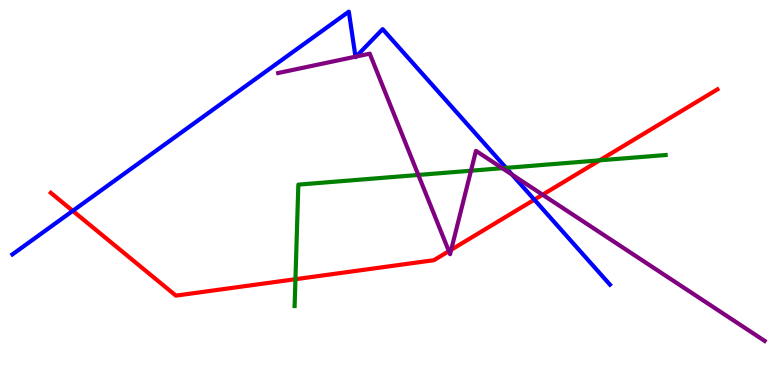[{'lines': ['blue', 'red'], 'intersections': [{'x': 0.939, 'y': 4.52}, {'x': 6.89, 'y': 4.81}]}, {'lines': ['green', 'red'], 'intersections': [{'x': 3.81, 'y': 2.75}, {'x': 7.74, 'y': 5.84}]}, {'lines': ['purple', 'red'], 'intersections': [{'x': 5.79, 'y': 3.48}, {'x': 5.82, 'y': 3.51}, {'x': 7.0, 'y': 4.94}]}, {'lines': ['blue', 'green'], 'intersections': [{'x': 6.53, 'y': 5.64}]}, {'lines': ['blue', 'purple'], 'intersections': [{'x': 4.59, 'y': 8.53}, {'x': 4.6, 'y': 8.53}, {'x': 6.61, 'y': 5.46}]}, {'lines': ['green', 'purple'], 'intersections': [{'x': 5.4, 'y': 5.46}, {'x': 6.08, 'y': 5.57}, {'x': 6.48, 'y': 5.63}]}]